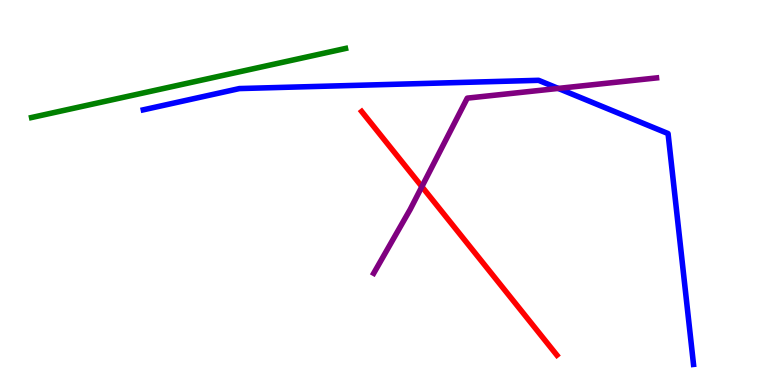[{'lines': ['blue', 'red'], 'intersections': []}, {'lines': ['green', 'red'], 'intersections': []}, {'lines': ['purple', 'red'], 'intersections': [{'x': 5.44, 'y': 5.15}]}, {'lines': ['blue', 'green'], 'intersections': []}, {'lines': ['blue', 'purple'], 'intersections': [{'x': 7.2, 'y': 7.7}]}, {'lines': ['green', 'purple'], 'intersections': []}]